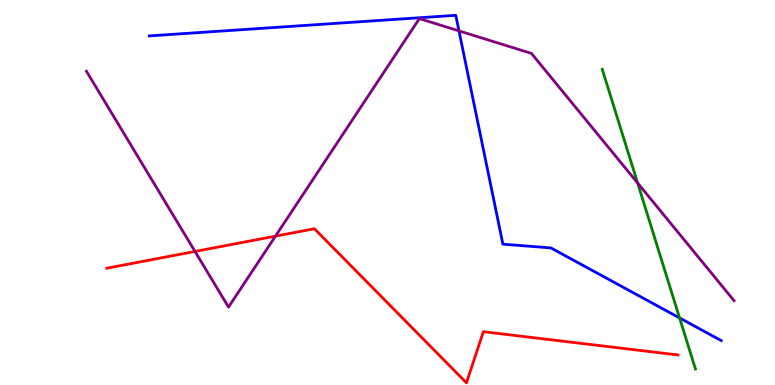[{'lines': ['blue', 'red'], 'intersections': []}, {'lines': ['green', 'red'], 'intersections': []}, {'lines': ['purple', 'red'], 'intersections': [{'x': 2.52, 'y': 3.47}, {'x': 3.55, 'y': 3.87}]}, {'lines': ['blue', 'green'], 'intersections': [{'x': 8.77, 'y': 1.74}]}, {'lines': ['blue', 'purple'], 'intersections': [{'x': 5.92, 'y': 9.2}]}, {'lines': ['green', 'purple'], 'intersections': [{'x': 8.23, 'y': 5.25}]}]